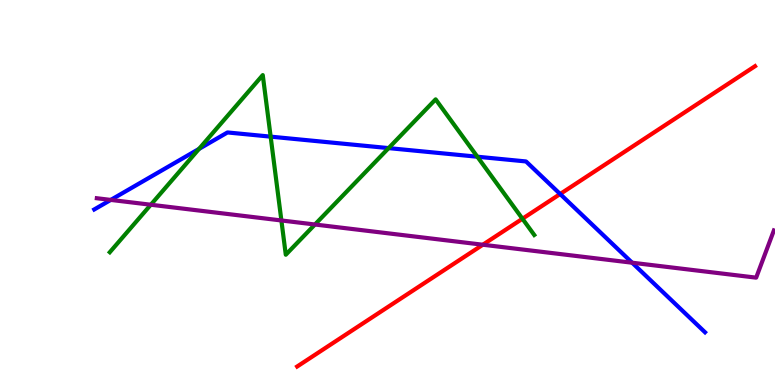[{'lines': ['blue', 'red'], 'intersections': [{'x': 7.23, 'y': 4.96}]}, {'lines': ['green', 'red'], 'intersections': [{'x': 6.74, 'y': 4.32}]}, {'lines': ['purple', 'red'], 'intersections': [{'x': 6.23, 'y': 3.64}]}, {'lines': ['blue', 'green'], 'intersections': [{'x': 2.57, 'y': 6.13}, {'x': 3.49, 'y': 6.45}, {'x': 5.01, 'y': 6.15}, {'x': 6.16, 'y': 5.93}]}, {'lines': ['blue', 'purple'], 'intersections': [{'x': 1.43, 'y': 4.81}, {'x': 8.16, 'y': 3.18}]}, {'lines': ['green', 'purple'], 'intersections': [{'x': 1.95, 'y': 4.68}, {'x': 3.63, 'y': 4.27}, {'x': 4.06, 'y': 4.17}]}]